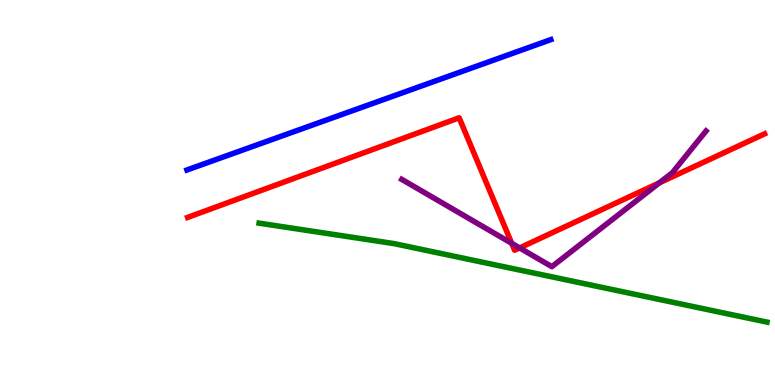[{'lines': ['blue', 'red'], 'intersections': []}, {'lines': ['green', 'red'], 'intersections': []}, {'lines': ['purple', 'red'], 'intersections': [{'x': 6.6, 'y': 3.68}, {'x': 6.7, 'y': 3.56}, {'x': 8.51, 'y': 5.25}]}, {'lines': ['blue', 'green'], 'intersections': []}, {'lines': ['blue', 'purple'], 'intersections': []}, {'lines': ['green', 'purple'], 'intersections': []}]